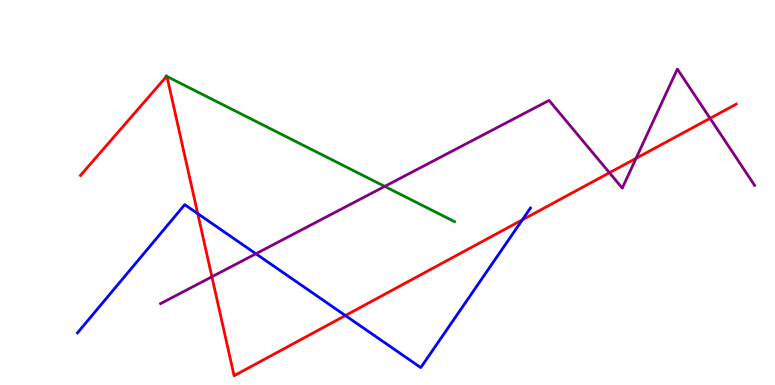[{'lines': ['blue', 'red'], 'intersections': [{'x': 2.55, 'y': 4.45}, {'x': 4.46, 'y': 1.8}, {'x': 6.74, 'y': 4.29}]}, {'lines': ['green', 'red'], 'intersections': [{'x': 2.15, 'y': 8.02}, {'x': 2.15, 'y': 8.01}]}, {'lines': ['purple', 'red'], 'intersections': [{'x': 2.73, 'y': 2.81}, {'x': 7.86, 'y': 5.51}, {'x': 8.21, 'y': 5.89}, {'x': 9.16, 'y': 6.93}]}, {'lines': ['blue', 'green'], 'intersections': []}, {'lines': ['blue', 'purple'], 'intersections': [{'x': 3.3, 'y': 3.41}]}, {'lines': ['green', 'purple'], 'intersections': [{'x': 4.96, 'y': 5.16}]}]